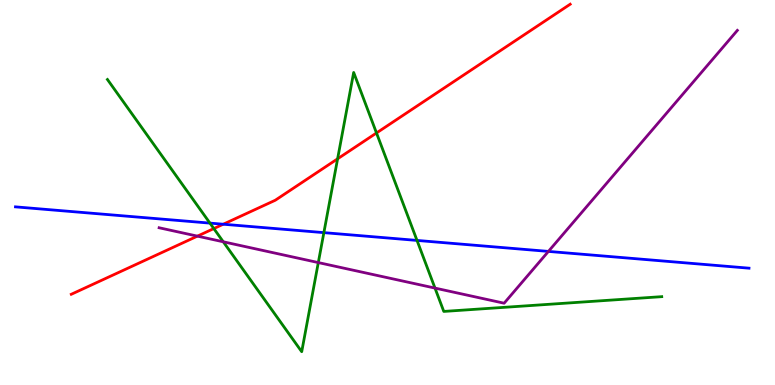[{'lines': ['blue', 'red'], 'intersections': [{'x': 2.88, 'y': 4.18}]}, {'lines': ['green', 'red'], 'intersections': [{'x': 2.76, 'y': 4.06}, {'x': 4.36, 'y': 5.87}, {'x': 4.86, 'y': 6.55}]}, {'lines': ['purple', 'red'], 'intersections': [{'x': 2.55, 'y': 3.87}]}, {'lines': ['blue', 'green'], 'intersections': [{'x': 2.71, 'y': 4.2}, {'x': 4.18, 'y': 3.96}, {'x': 5.38, 'y': 3.76}]}, {'lines': ['blue', 'purple'], 'intersections': [{'x': 7.08, 'y': 3.47}]}, {'lines': ['green', 'purple'], 'intersections': [{'x': 2.88, 'y': 3.72}, {'x': 4.11, 'y': 3.18}, {'x': 5.61, 'y': 2.52}]}]